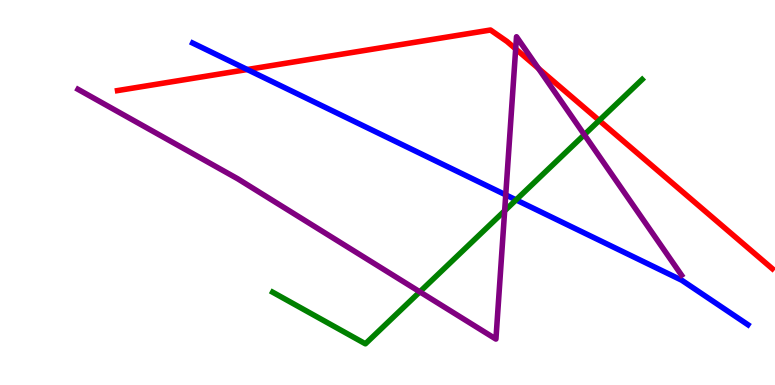[{'lines': ['blue', 'red'], 'intersections': [{'x': 3.19, 'y': 8.19}]}, {'lines': ['green', 'red'], 'intersections': [{'x': 7.73, 'y': 6.87}]}, {'lines': ['purple', 'red'], 'intersections': [{'x': 6.65, 'y': 8.73}, {'x': 6.95, 'y': 8.22}]}, {'lines': ['blue', 'green'], 'intersections': [{'x': 6.66, 'y': 4.81}]}, {'lines': ['blue', 'purple'], 'intersections': [{'x': 6.53, 'y': 4.94}]}, {'lines': ['green', 'purple'], 'intersections': [{'x': 5.42, 'y': 2.42}, {'x': 6.51, 'y': 4.52}, {'x': 7.54, 'y': 6.5}]}]